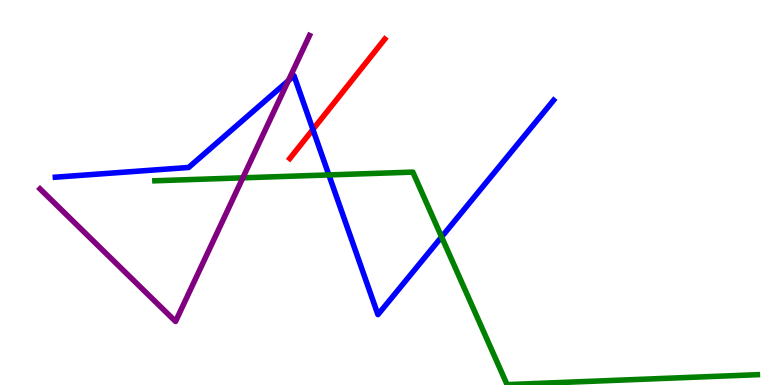[{'lines': ['blue', 'red'], 'intersections': [{'x': 4.04, 'y': 6.64}]}, {'lines': ['green', 'red'], 'intersections': []}, {'lines': ['purple', 'red'], 'intersections': []}, {'lines': ['blue', 'green'], 'intersections': [{'x': 4.24, 'y': 5.46}, {'x': 5.7, 'y': 3.85}]}, {'lines': ['blue', 'purple'], 'intersections': [{'x': 3.72, 'y': 7.9}]}, {'lines': ['green', 'purple'], 'intersections': [{'x': 3.13, 'y': 5.38}]}]